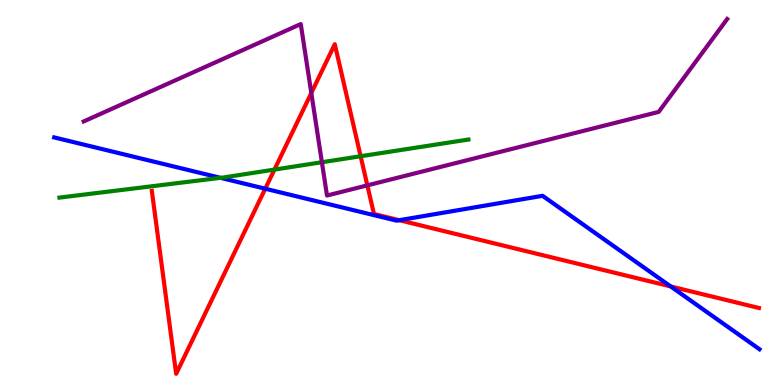[{'lines': ['blue', 'red'], 'intersections': [{'x': 3.42, 'y': 5.1}, {'x': 5.15, 'y': 4.28}, {'x': 8.65, 'y': 2.56}]}, {'lines': ['green', 'red'], 'intersections': [{'x': 3.54, 'y': 5.6}, {'x': 4.65, 'y': 5.94}]}, {'lines': ['purple', 'red'], 'intersections': [{'x': 4.02, 'y': 7.58}, {'x': 4.74, 'y': 5.19}]}, {'lines': ['blue', 'green'], 'intersections': [{'x': 2.84, 'y': 5.38}]}, {'lines': ['blue', 'purple'], 'intersections': []}, {'lines': ['green', 'purple'], 'intersections': [{'x': 4.15, 'y': 5.79}]}]